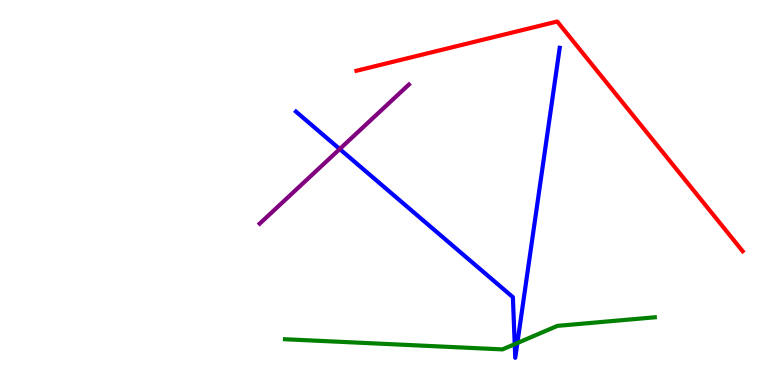[{'lines': ['blue', 'red'], 'intersections': []}, {'lines': ['green', 'red'], 'intersections': []}, {'lines': ['purple', 'red'], 'intersections': []}, {'lines': ['blue', 'green'], 'intersections': [{'x': 6.64, 'y': 1.06}, {'x': 6.68, 'y': 1.09}]}, {'lines': ['blue', 'purple'], 'intersections': [{'x': 4.38, 'y': 6.13}]}, {'lines': ['green', 'purple'], 'intersections': []}]